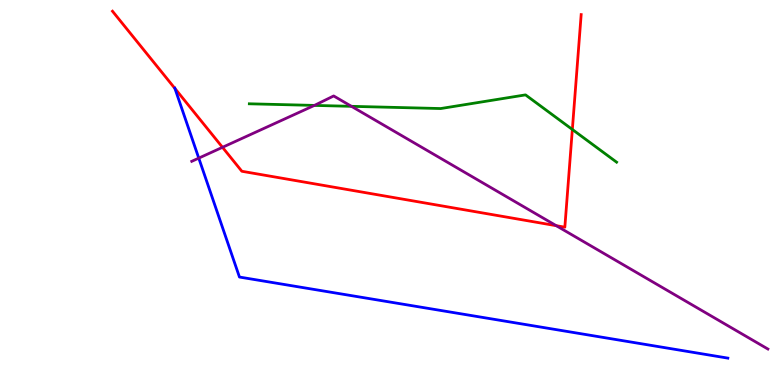[{'lines': ['blue', 'red'], 'intersections': [{'x': 2.26, 'y': 7.7}]}, {'lines': ['green', 'red'], 'intersections': [{'x': 7.39, 'y': 6.64}]}, {'lines': ['purple', 'red'], 'intersections': [{'x': 2.87, 'y': 6.17}, {'x': 7.18, 'y': 4.14}]}, {'lines': ['blue', 'green'], 'intersections': []}, {'lines': ['blue', 'purple'], 'intersections': [{'x': 2.56, 'y': 5.89}]}, {'lines': ['green', 'purple'], 'intersections': [{'x': 4.06, 'y': 7.26}, {'x': 4.54, 'y': 7.24}]}]